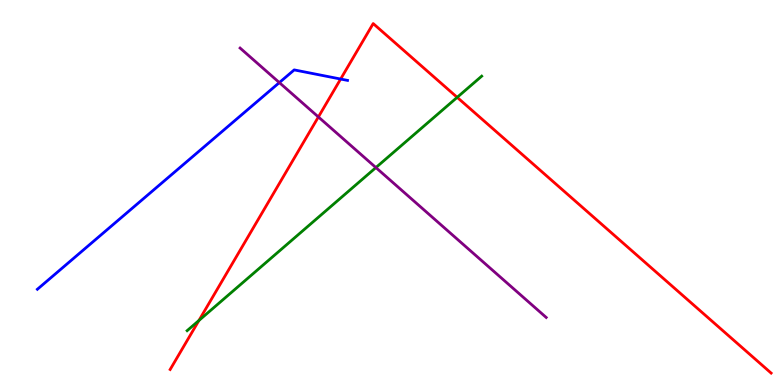[{'lines': ['blue', 'red'], 'intersections': [{'x': 4.4, 'y': 7.95}]}, {'lines': ['green', 'red'], 'intersections': [{'x': 2.57, 'y': 1.68}, {'x': 5.9, 'y': 7.47}]}, {'lines': ['purple', 'red'], 'intersections': [{'x': 4.11, 'y': 6.96}]}, {'lines': ['blue', 'green'], 'intersections': []}, {'lines': ['blue', 'purple'], 'intersections': [{'x': 3.6, 'y': 7.85}]}, {'lines': ['green', 'purple'], 'intersections': [{'x': 4.85, 'y': 5.65}]}]